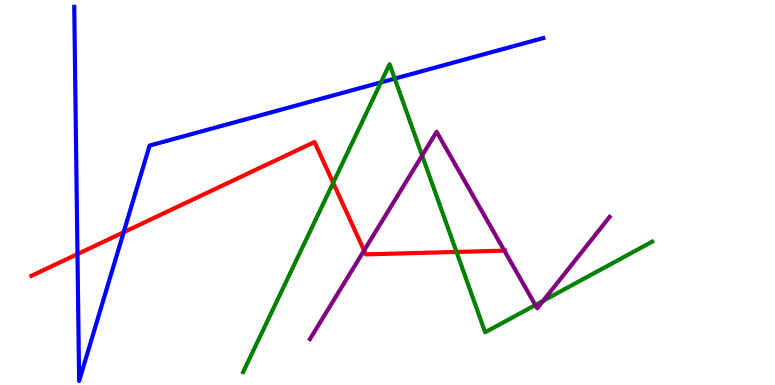[{'lines': ['blue', 'red'], 'intersections': [{'x': 1.0, 'y': 3.4}, {'x': 1.6, 'y': 3.97}]}, {'lines': ['green', 'red'], 'intersections': [{'x': 4.3, 'y': 5.25}, {'x': 5.89, 'y': 3.46}]}, {'lines': ['purple', 'red'], 'intersections': [{'x': 4.7, 'y': 3.49}, {'x': 6.51, 'y': 3.49}]}, {'lines': ['blue', 'green'], 'intersections': [{'x': 4.92, 'y': 7.86}, {'x': 5.09, 'y': 7.96}]}, {'lines': ['blue', 'purple'], 'intersections': []}, {'lines': ['green', 'purple'], 'intersections': [{'x': 5.45, 'y': 5.96}, {'x': 6.91, 'y': 2.08}, {'x': 7.01, 'y': 2.19}]}]